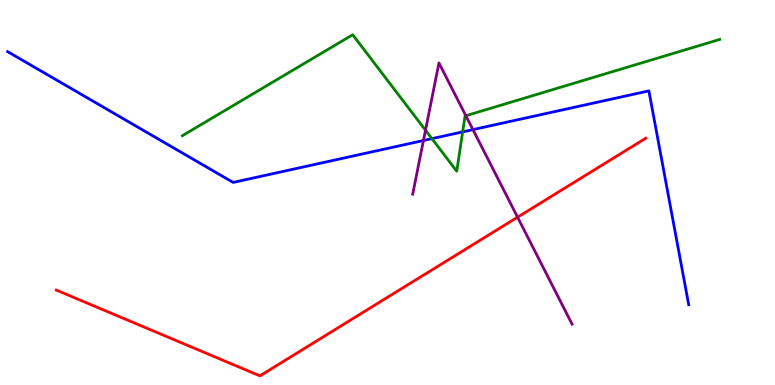[{'lines': ['blue', 'red'], 'intersections': []}, {'lines': ['green', 'red'], 'intersections': []}, {'lines': ['purple', 'red'], 'intersections': [{'x': 6.68, 'y': 4.36}]}, {'lines': ['blue', 'green'], 'intersections': [{'x': 5.57, 'y': 6.4}, {'x': 5.97, 'y': 6.57}]}, {'lines': ['blue', 'purple'], 'intersections': [{'x': 5.46, 'y': 6.35}, {'x': 6.1, 'y': 6.63}]}, {'lines': ['green', 'purple'], 'intersections': [{'x': 5.49, 'y': 6.62}, {'x': 6.01, 'y': 6.99}]}]